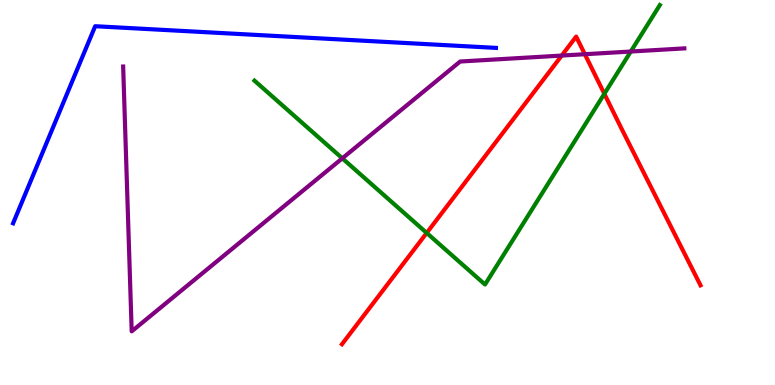[{'lines': ['blue', 'red'], 'intersections': []}, {'lines': ['green', 'red'], 'intersections': [{'x': 5.51, 'y': 3.95}, {'x': 7.8, 'y': 7.56}]}, {'lines': ['purple', 'red'], 'intersections': [{'x': 7.25, 'y': 8.56}, {'x': 7.55, 'y': 8.59}]}, {'lines': ['blue', 'green'], 'intersections': []}, {'lines': ['blue', 'purple'], 'intersections': []}, {'lines': ['green', 'purple'], 'intersections': [{'x': 4.42, 'y': 5.89}, {'x': 8.14, 'y': 8.66}]}]